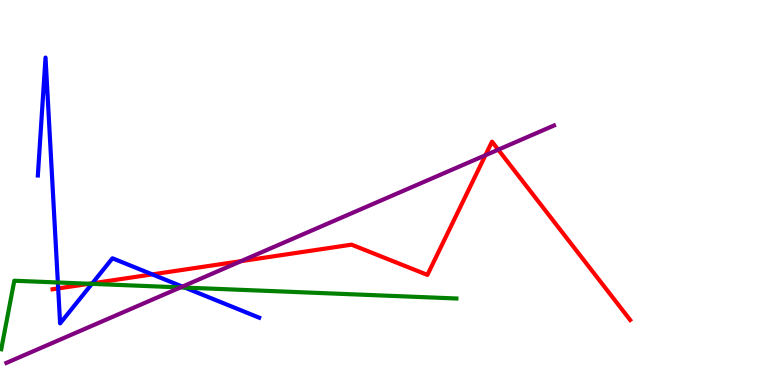[{'lines': ['blue', 'red'], 'intersections': [{'x': 0.751, 'y': 2.51}, {'x': 1.19, 'y': 2.64}, {'x': 1.96, 'y': 2.87}]}, {'lines': ['green', 'red'], 'intersections': [{'x': 1.15, 'y': 2.63}]}, {'lines': ['purple', 'red'], 'intersections': [{'x': 3.11, 'y': 3.22}, {'x': 6.26, 'y': 5.97}, {'x': 6.43, 'y': 6.11}]}, {'lines': ['blue', 'green'], 'intersections': [{'x': 0.747, 'y': 2.66}, {'x': 1.19, 'y': 2.63}, {'x': 2.39, 'y': 2.53}]}, {'lines': ['blue', 'purple'], 'intersections': [{'x': 2.35, 'y': 2.56}]}, {'lines': ['green', 'purple'], 'intersections': [{'x': 2.33, 'y': 2.53}]}]